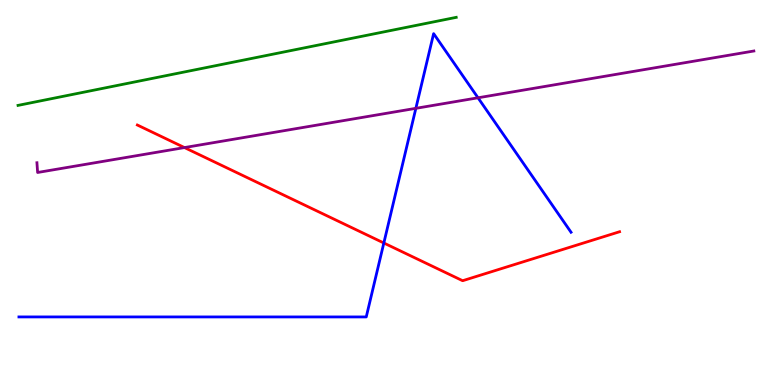[{'lines': ['blue', 'red'], 'intersections': [{'x': 4.95, 'y': 3.69}]}, {'lines': ['green', 'red'], 'intersections': []}, {'lines': ['purple', 'red'], 'intersections': [{'x': 2.38, 'y': 6.17}]}, {'lines': ['blue', 'green'], 'intersections': []}, {'lines': ['blue', 'purple'], 'intersections': [{'x': 5.37, 'y': 7.19}, {'x': 6.17, 'y': 7.46}]}, {'lines': ['green', 'purple'], 'intersections': []}]